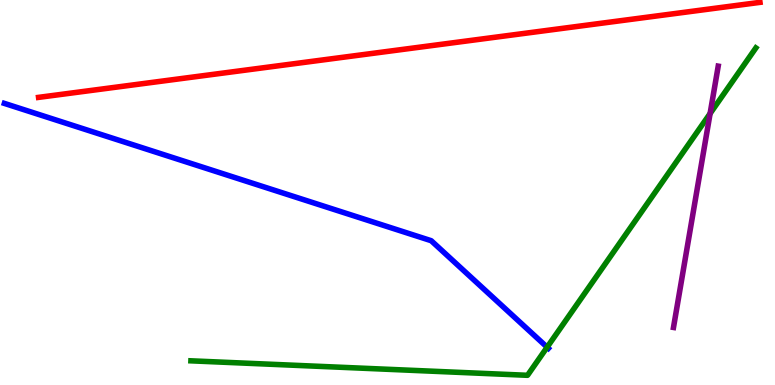[{'lines': ['blue', 'red'], 'intersections': []}, {'lines': ['green', 'red'], 'intersections': []}, {'lines': ['purple', 'red'], 'intersections': []}, {'lines': ['blue', 'green'], 'intersections': [{'x': 7.06, 'y': 0.982}]}, {'lines': ['blue', 'purple'], 'intersections': []}, {'lines': ['green', 'purple'], 'intersections': [{'x': 9.16, 'y': 7.05}]}]